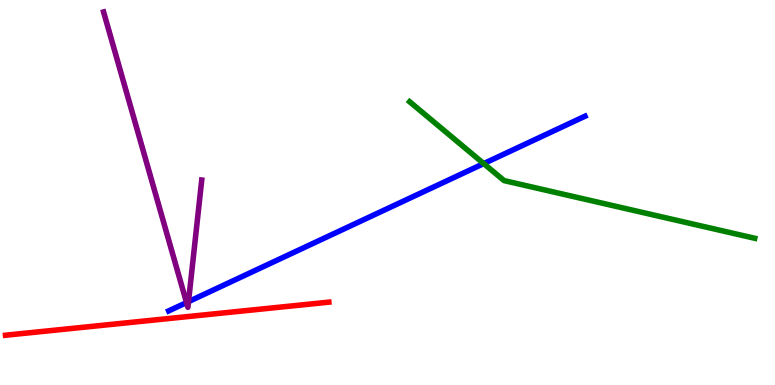[{'lines': ['blue', 'red'], 'intersections': []}, {'lines': ['green', 'red'], 'intersections': []}, {'lines': ['purple', 'red'], 'intersections': []}, {'lines': ['blue', 'green'], 'intersections': [{'x': 6.24, 'y': 5.75}]}, {'lines': ['blue', 'purple'], 'intersections': [{'x': 2.41, 'y': 2.14}, {'x': 2.43, 'y': 2.17}]}, {'lines': ['green', 'purple'], 'intersections': []}]